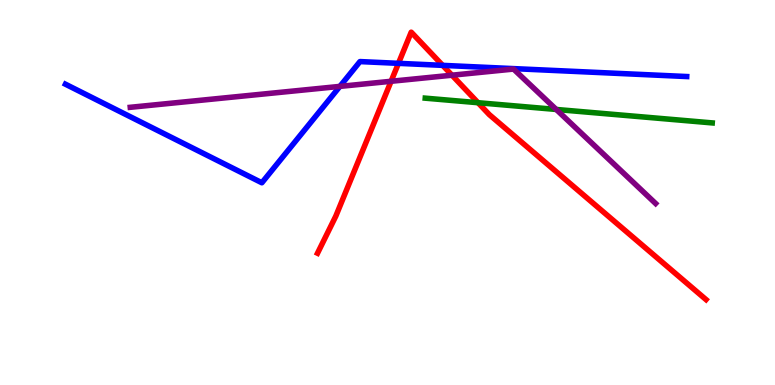[{'lines': ['blue', 'red'], 'intersections': [{'x': 5.14, 'y': 8.35}, {'x': 5.71, 'y': 8.3}]}, {'lines': ['green', 'red'], 'intersections': [{'x': 6.17, 'y': 7.33}]}, {'lines': ['purple', 'red'], 'intersections': [{'x': 5.05, 'y': 7.89}, {'x': 5.83, 'y': 8.05}]}, {'lines': ['blue', 'green'], 'intersections': []}, {'lines': ['blue', 'purple'], 'intersections': [{'x': 4.39, 'y': 7.76}]}, {'lines': ['green', 'purple'], 'intersections': [{'x': 7.18, 'y': 7.16}]}]